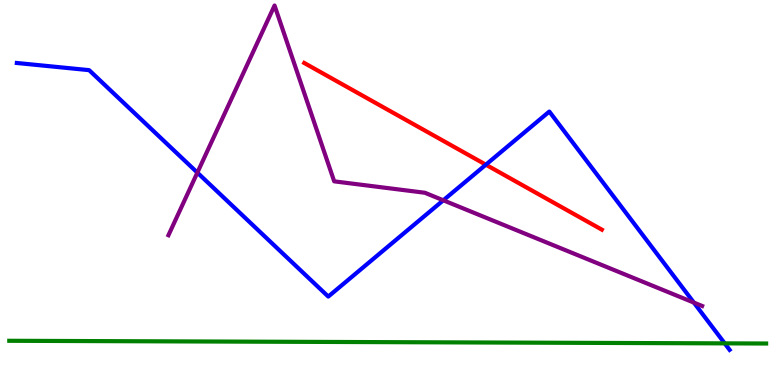[{'lines': ['blue', 'red'], 'intersections': [{'x': 6.27, 'y': 5.72}]}, {'lines': ['green', 'red'], 'intersections': []}, {'lines': ['purple', 'red'], 'intersections': []}, {'lines': ['blue', 'green'], 'intersections': [{'x': 9.35, 'y': 1.08}]}, {'lines': ['blue', 'purple'], 'intersections': [{'x': 2.55, 'y': 5.52}, {'x': 5.72, 'y': 4.8}, {'x': 8.95, 'y': 2.14}]}, {'lines': ['green', 'purple'], 'intersections': []}]